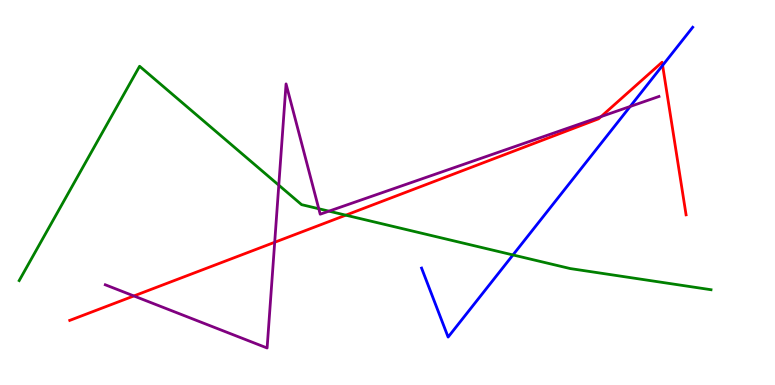[{'lines': ['blue', 'red'], 'intersections': [{'x': 8.55, 'y': 8.3}]}, {'lines': ['green', 'red'], 'intersections': [{'x': 4.46, 'y': 4.41}]}, {'lines': ['purple', 'red'], 'intersections': [{'x': 1.73, 'y': 2.31}, {'x': 3.54, 'y': 3.71}, {'x': 7.76, 'y': 6.97}]}, {'lines': ['blue', 'green'], 'intersections': [{'x': 6.62, 'y': 3.38}]}, {'lines': ['blue', 'purple'], 'intersections': [{'x': 8.13, 'y': 7.23}]}, {'lines': ['green', 'purple'], 'intersections': [{'x': 3.6, 'y': 5.19}, {'x': 4.11, 'y': 4.58}, {'x': 4.24, 'y': 4.52}]}]